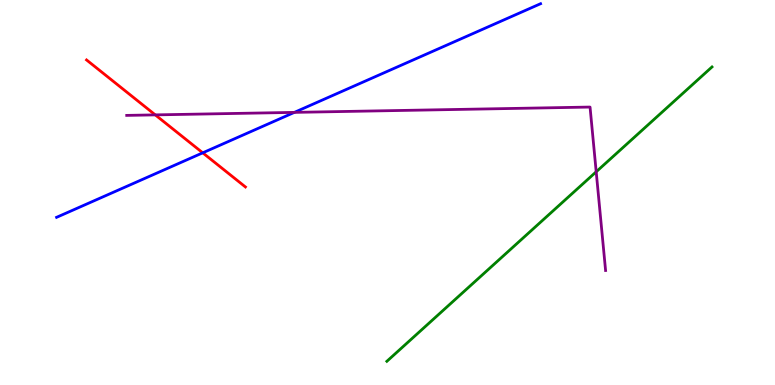[{'lines': ['blue', 'red'], 'intersections': [{'x': 2.62, 'y': 6.03}]}, {'lines': ['green', 'red'], 'intersections': []}, {'lines': ['purple', 'red'], 'intersections': [{'x': 2.0, 'y': 7.02}]}, {'lines': ['blue', 'green'], 'intersections': []}, {'lines': ['blue', 'purple'], 'intersections': [{'x': 3.8, 'y': 7.08}]}, {'lines': ['green', 'purple'], 'intersections': [{'x': 7.69, 'y': 5.54}]}]